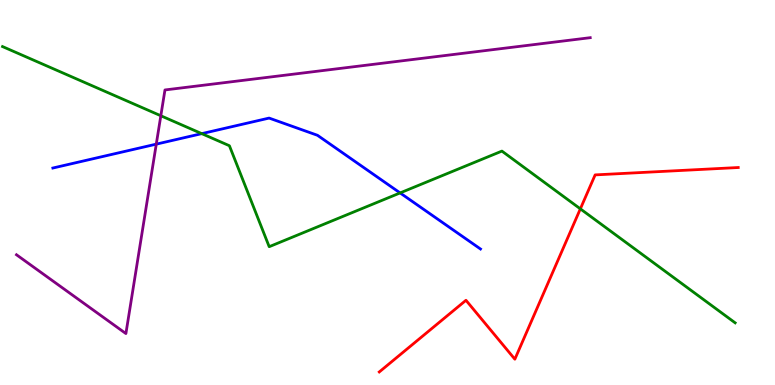[{'lines': ['blue', 'red'], 'intersections': []}, {'lines': ['green', 'red'], 'intersections': [{'x': 7.49, 'y': 4.58}]}, {'lines': ['purple', 'red'], 'intersections': []}, {'lines': ['blue', 'green'], 'intersections': [{'x': 2.6, 'y': 6.53}, {'x': 5.16, 'y': 4.99}]}, {'lines': ['blue', 'purple'], 'intersections': [{'x': 2.02, 'y': 6.26}]}, {'lines': ['green', 'purple'], 'intersections': [{'x': 2.08, 'y': 6.99}]}]